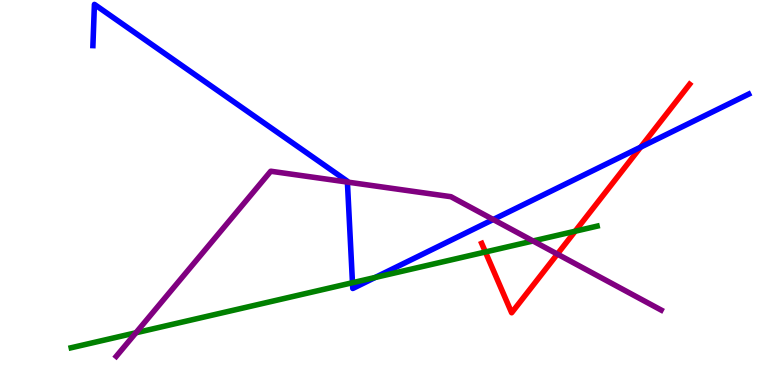[{'lines': ['blue', 'red'], 'intersections': [{'x': 8.27, 'y': 6.18}]}, {'lines': ['green', 'red'], 'intersections': [{'x': 6.26, 'y': 3.46}, {'x': 7.42, 'y': 3.99}]}, {'lines': ['purple', 'red'], 'intersections': [{'x': 7.19, 'y': 3.4}]}, {'lines': ['blue', 'green'], 'intersections': [{'x': 4.55, 'y': 2.66}, {'x': 4.84, 'y': 2.79}]}, {'lines': ['blue', 'purple'], 'intersections': [{'x': 4.48, 'y': 5.27}, {'x': 6.36, 'y': 4.3}]}, {'lines': ['green', 'purple'], 'intersections': [{'x': 1.75, 'y': 1.36}, {'x': 6.88, 'y': 3.74}]}]